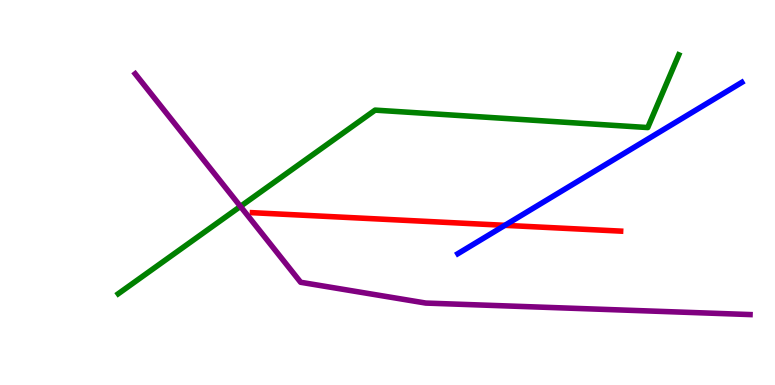[{'lines': ['blue', 'red'], 'intersections': [{'x': 6.51, 'y': 4.15}]}, {'lines': ['green', 'red'], 'intersections': []}, {'lines': ['purple', 'red'], 'intersections': []}, {'lines': ['blue', 'green'], 'intersections': []}, {'lines': ['blue', 'purple'], 'intersections': []}, {'lines': ['green', 'purple'], 'intersections': [{'x': 3.1, 'y': 4.64}]}]